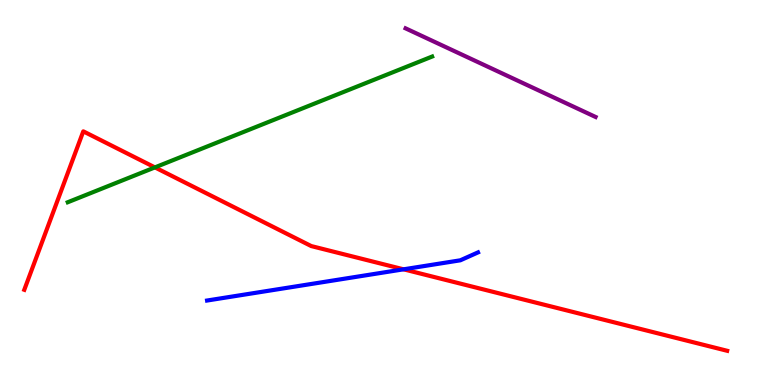[{'lines': ['blue', 'red'], 'intersections': [{'x': 5.21, 'y': 3.0}]}, {'lines': ['green', 'red'], 'intersections': [{'x': 2.0, 'y': 5.65}]}, {'lines': ['purple', 'red'], 'intersections': []}, {'lines': ['blue', 'green'], 'intersections': []}, {'lines': ['blue', 'purple'], 'intersections': []}, {'lines': ['green', 'purple'], 'intersections': []}]